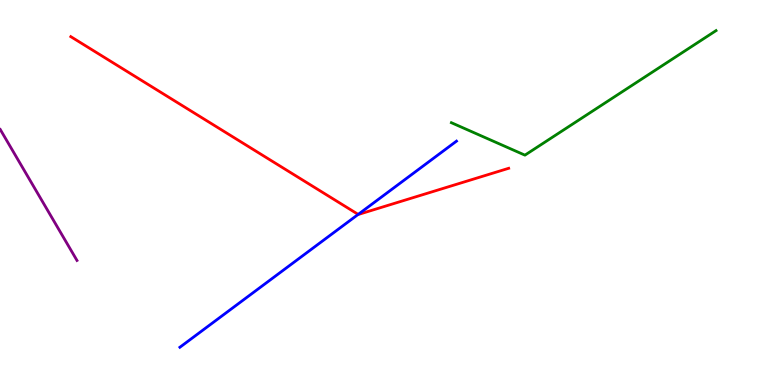[{'lines': ['blue', 'red'], 'intersections': [{'x': 4.62, 'y': 4.43}]}, {'lines': ['green', 'red'], 'intersections': []}, {'lines': ['purple', 'red'], 'intersections': []}, {'lines': ['blue', 'green'], 'intersections': []}, {'lines': ['blue', 'purple'], 'intersections': []}, {'lines': ['green', 'purple'], 'intersections': []}]